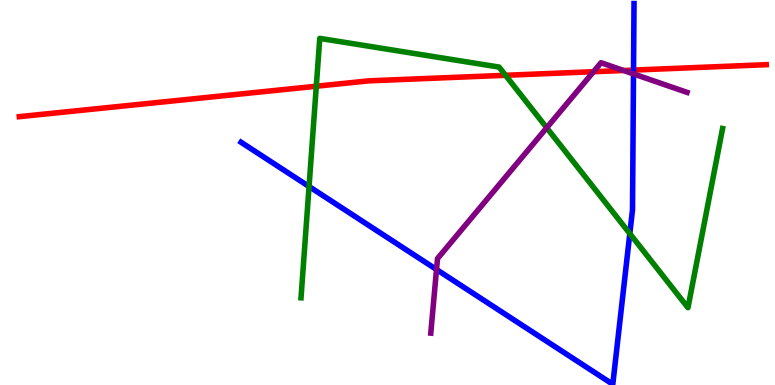[{'lines': ['blue', 'red'], 'intersections': [{'x': 8.17, 'y': 8.18}]}, {'lines': ['green', 'red'], 'intersections': [{'x': 4.08, 'y': 7.76}, {'x': 6.52, 'y': 8.04}]}, {'lines': ['purple', 'red'], 'intersections': [{'x': 7.66, 'y': 8.14}, {'x': 8.05, 'y': 8.17}]}, {'lines': ['blue', 'green'], 'intersections': [{'x': 3.99, 'y': 5.16}, {'x': 8.13, 'y': 3.93}]}, {'lines': ['blue', 'purple'], 'intersections': [{'x': 5.63, 'y': 3.0}, {'x': 8.17, 'y': 8.08}]}, {'lines': ['green', 'purple'], 'intersections': [{'x': 7.05, 'y': 6.68}]}]